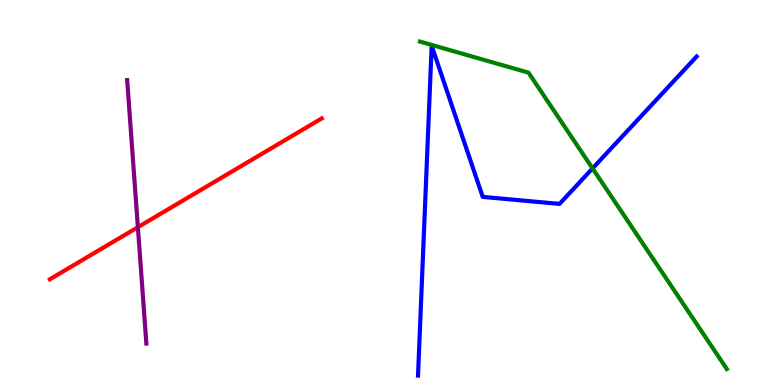[{'lines': ['blue', 'red'], 'intersections': []}, {'lines': ['green', 'red'], 'intersections': []}, {'lines': ['purple', 'red'], 'intersections': [{'x': 1.78, 'y': 4.1}]}, {'lines': ['blue', 'green'], 'intersections': [{'x': 7.65, 'y': 5.63}]}, {'lines': ['blue', 'purple'], 'intersections': []}, {'lines': ['green', 'purple'], 'intersections': []}]